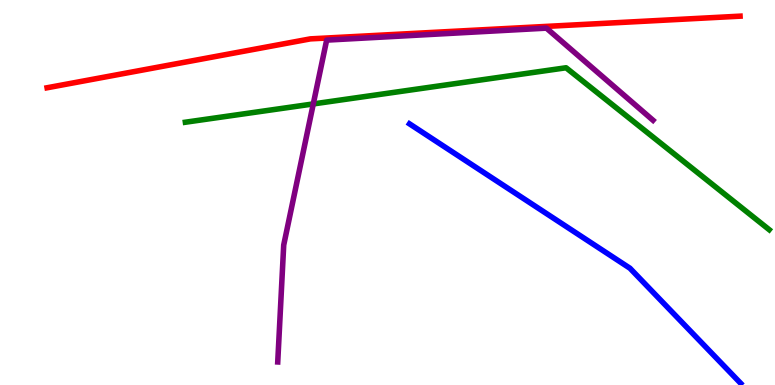[{'lines': ['blue', 'red'], 'intersections': []}, {'lines': ['green', 'red'], 'intersections': []}, {'lines': ['purple', 'red'], 'intersections': []}, {'lines': ['blue', 'green'], 'intersections': []}, {'lines': ['blue', 'purple'], 'intersections': []}, {'lines': ['green', 'purple'], 'intersections': [{'x': 4.04, 'y': 7.3}]}]